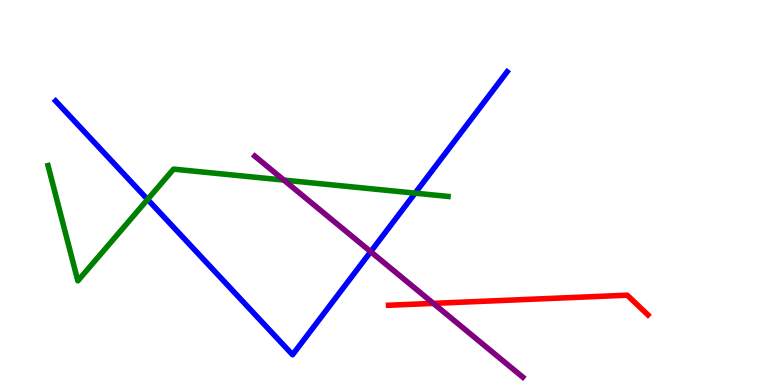[{'lines': ['blue', 'red'], 'intersections': []}, {'lines': ['green', 'red'], 'intersections': []}, {'lines': ['purple', 'red'], 'intersections': [{'x': 5.59, 'y': 2.12}]}, {'lines': ['blue', 'green'], 'intersections': [{'x': 1.9, 'y': 4.82}, {'x': 5.36, 'y': 4.98}]}, {'lines': ['blue', 'purple'], 'intersections': [{'x': 4.78, 'y': 3.46}]}, {'lines': ['green', 'purple'], 'intersections': [{'x': 3.66, 'y': 5.32}]}]